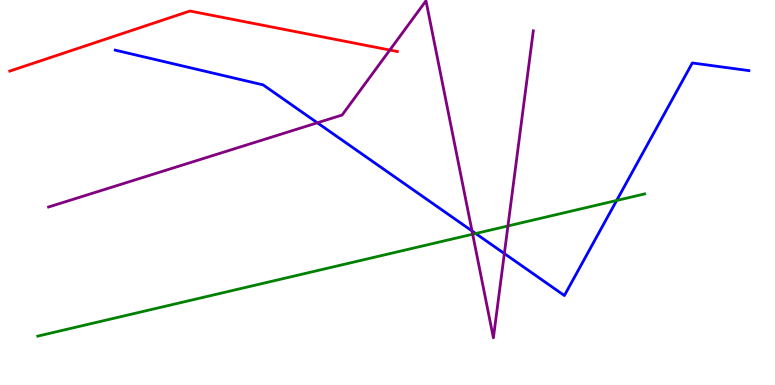[{'lines': ['blue', 'red'], 'intersections': []}, {'lines': ['green', 'red'], 'intersections': []}, {'lines': ['purple', 'red'], 'intersections': [{'x': 5.03, 'y': 8.7}]}, {'lines': ['blue', 'green'], 'intersections': [{'x': 6.14, 'y': 3.93}, {'x': 7.96, 'y': 4.79}]}, {'lines': ['blue', 'purple'], 'intersections': [{'x': 4.09, 'y': 6.81}, {'x': 6.09, 'y': 4.0}, {'x': 6.51, 'y': 3.41}]}, {'lines': ['green', 'purple'], 'intersections': [{'x': 6.1, 'y': 3.92}, {'x': 6.55, 'y': 4.13}]}]